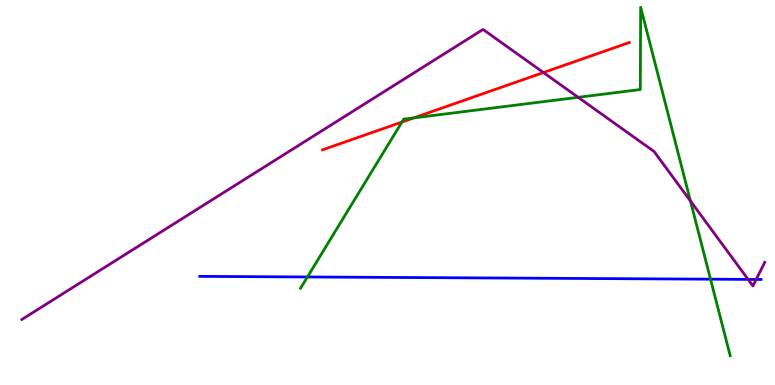[{'lines': ['blue', 'red'], 'intersections': []}, {'lines': ['green', 'red'], 'intersections': [{'x': 5.19, 'y': 6.83}, {'x': 5.34, 'y': 6.94}]}, {'lines': ['purple', 'red'], 'intersections': [{'x': 7.01, 'y': 8.12}]}, {'lines': ['blue', 'green'], 'intersections': [{'x': 3.97, 'y': 2.81}, {'x': 9.17, 'y': 2.75}]}, {'lines': ['blue', 'purple'], 'intersections': [{'x': 9.65, 'y': 2.74}, {'x': 9.76, 'y': 2.74}]}, {'lines': ['green', 'purple'], 'intersections': [{'x': 7.46, 'y': 7.47}, {'x': 8.91, 'y': 4.78}]}]